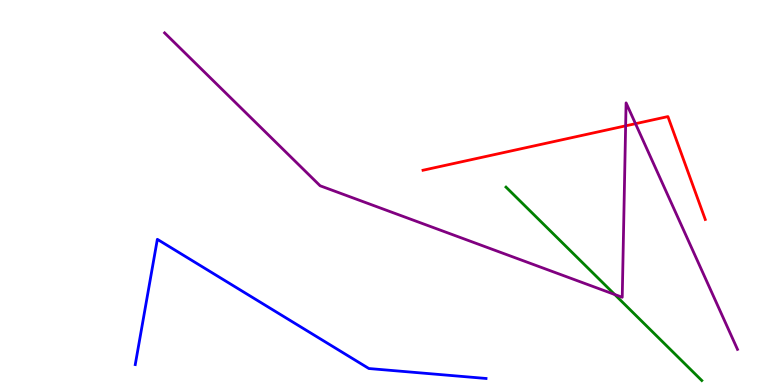[{'lines': ['blue', 'red'], 'intersections': []}, {'lines': ['green', 'red'], 'intersections': []}, {'lines': ['purple', 'red'], 'intersections': [{'x': 8.07, 'y': 6.73}, {'x': 8.2, 'y': 6.79}]}, {'lines': ['blue', 'green'], 'intersections': []}, {'lines': ['blue', 'purple'], 'intersections': []}, {'lines': ['green', 'purple'], 'intersections': [{'x': 7.93, 'y': 2.35}]}]